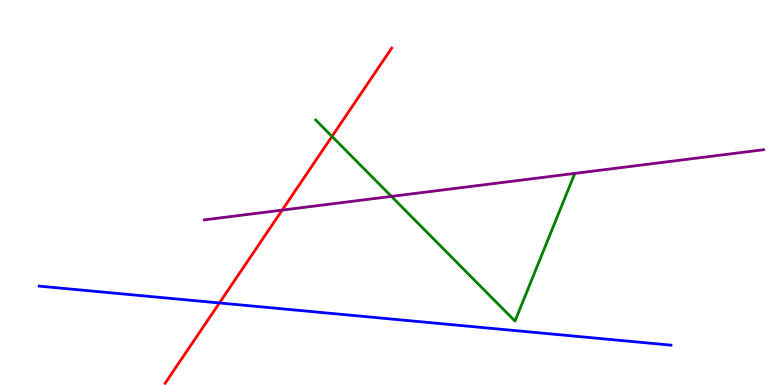[{'lines': ['blue', 'red'], 'intersections': [{'x': 2.83, 'y': 2.13}]}, {'lines': ['green', 'red'], 'intersections': [{'x': 4.28, 'y': 6.46}]}, {'lines': ['purple', 'red'], 'intersections': [{'x': 3.64, 'y': 4.54}]}, {'lines': ['blue', 'green'], 'intersections': []}, {'lines': ['blue', 'purple'], 'intersections': []}, {'lines': ['green', 'purple'], 'intersections': [{'x': 5.05, 'y': 4.9}]}]